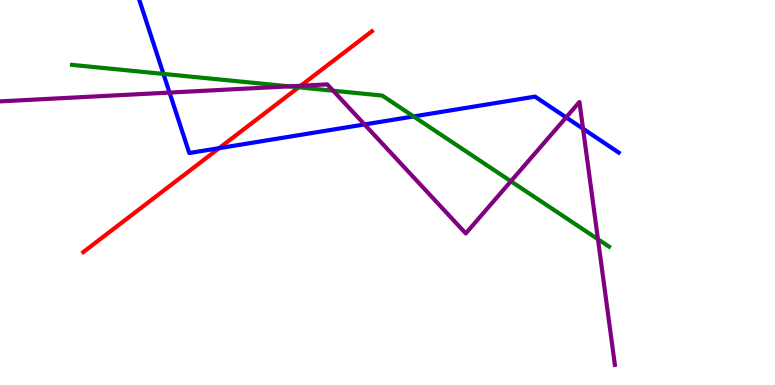[{'lines': ['blue', 'red'], 'intersections': [{'x': 2.83, 'y': 6.15}]}, {'lines': ['green', 'red'], 'intersections': [{'x': 3.85, 'y': 7.73}]}, {'lines': ['purple', 'red'], 'intersections': [{'x': 3.88, 'y': 7.77}]}, {'lines': ['blue', 'green'], 'intersections': [{'x': 2.11, 'y': 8.08}, {'x': 5.34, 'y': 6.98}]}, {'lines': ['blue', 'purple'], 'intersections': [{'x': 2.19, 'y': 7.6}, {'x': 4.7, 'y': 6.77}, {'x': 7.3, 'y': 6.95}, {'x': 7.52, 'y': 6.66}]}, {'lines': ['green', 'purple'], 'intersections': [{'x': 3.73, 'y': 7.76}, {'x': 4.3, 'y': 7.64}, {'x': 6.59, 'y': 5.29}, {'x': 7.72, 'y': 3.79}]}]